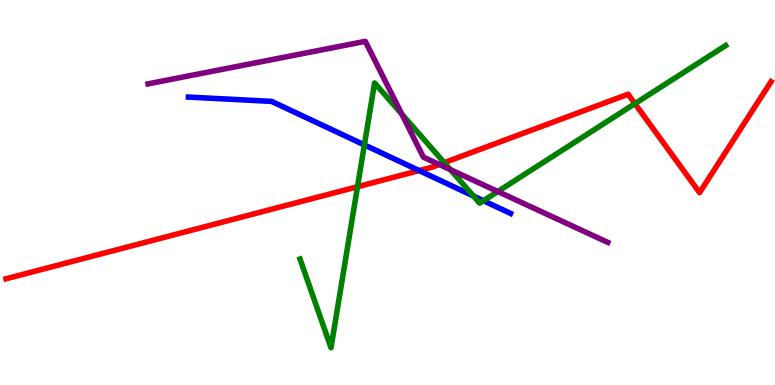[{'lines': ['blue', 'red'], 'intersections': [{'x': 5.41, 'y': 5.57}]}, {'lines': ['green', 'red'], 'intersections': [{'x': 4.61, 'y': 5.15}, {'x': 5.73, 'y': 5.78}, {'x': 8.19, 'y': 7.31}]}, {'lines': ['purple', 'red'], 'intersections': [{'x': 5.67, 'y': 5.73}]}, {'lines': ['blue', 'green'], 'intersections': [{'x': 4.7, 'y': 6.24}, {'x': 6.11, 'y': 4.91}, {'x': 6.24, 'y': 4.79}]}, {'lines': ['blue', 'purple'], 'intersections': []}, {'lines': ['green', 'purple'], 'intersections': [{'x': 5.18, 'y': 7.04}, {'x': 5.81, 'y': 5.59}, {'x': 6.42, 'y': 5.03}]}]